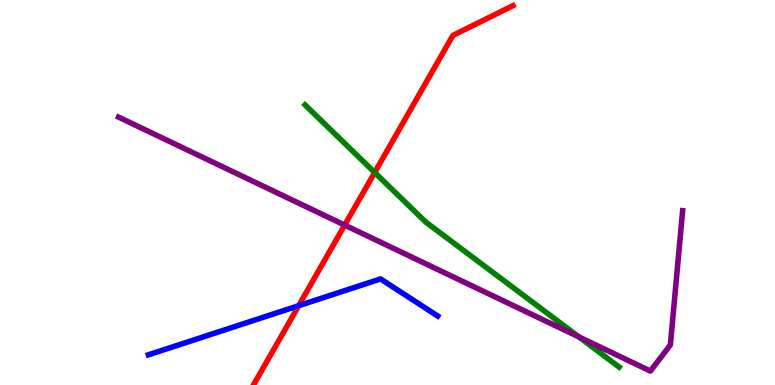[{'lines': ['blue', 'red'], 'intersections': [{'x': 3.85, 'y': 2.06}]}, {'lines': ['green', 'red'], 'intersections': [{'x': 4.83, 'y': 5.52}]}, {'lines': ['purple', 'red'], 'intersections': [{'x': 4.45, 'y': 4.15}]}, {'lines': ['blue', 'green'], 'intersections': []}, {'lines': ['blue', 'purple'], 'intersections': []}, {'lines': ['green', 'purple'], 'intersections': [{'x': 7.47, 'y': 1.25}]}]